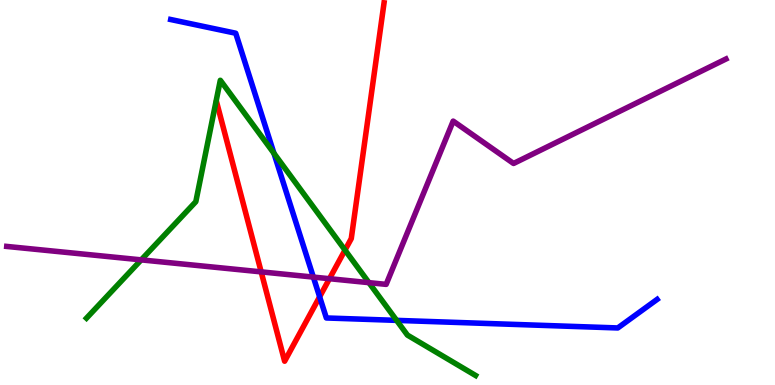[{'lines': ['blue', 'red'], 'intersections': [{'x': 4.12, 'y': 2.29}]}, {'lines': ['green', 'red'], 'intersections': [{'x': 4.45, 'y': 3.5}]}, {'lines': ['purple', 'red'], 'intersections': [{'x': 3.37, 'y': 2.94}, {'x': 4.25, 'y': 2.76}]}, {'lines': ['blue', 'green'], 'intersections': [{'x': 3.53, 'y': 6.02}, {'x': 5.12, 'y': 1.68}]}, {'lines': ['blue', 'purple'], 'intersections': [{'x': 4.04, 'y': 2.8}]}, {'lines': ['green', 'purple'], 'intersections': [{'x': 1.82, 'y': 3.25}, {'x': 4.76, 'y': 2.66}]}]